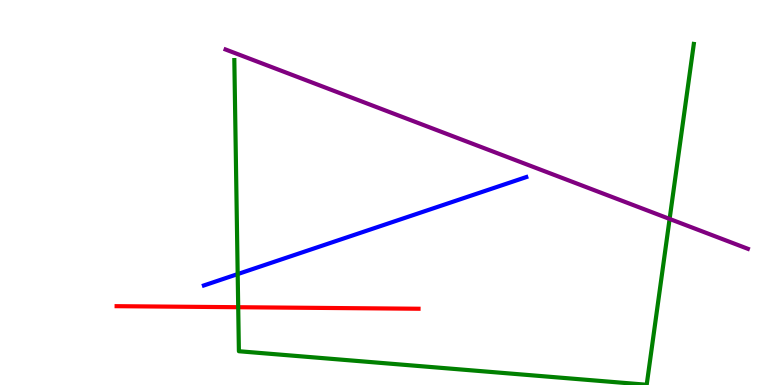[{'lines': ['blue', 'red'], 'intersections': []}, {'lines': ['green', 'red'], 'intersections': [{'x': 3.07, 'y': 2.02}]}, {'lines': ['purple', 'red'], 'intersections': []}, {'lines': ['blue', 'green'], 'intersections': [{'x': 3.07, 'y': 2.88}]}, {'lines': ['blue', 'purple'], 'intersections': []}, {'lines': ['green', 'purple'], 'intersections': [{'x': 8.64, 'y': 4.31}]}]